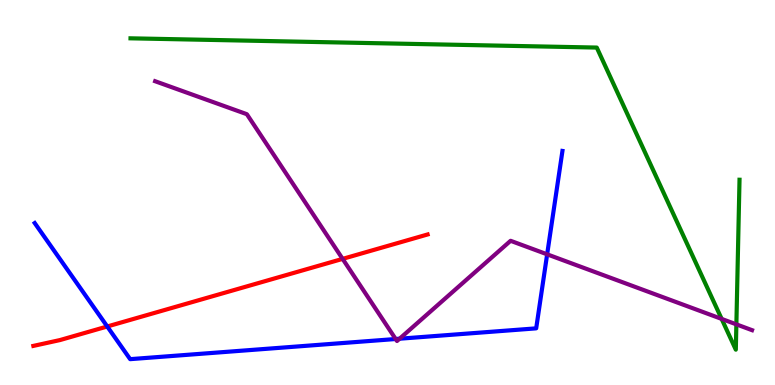[{'lines': ['blue', 'red'], 'intersections': [{'x': 1.38, 'y': 1.52}]}, {'lines': ['green', 'red'], 'intersections': []}, {'lines': ['purple', 'red'], 'intersections': [{'x': 4.42, 'y': 3.28}]}, {'lines': ['blue', 'green'], 'intersections': []}, {'lines': ['blue', 'purple'], 'intersections': [{'x': 5.11, 'y': 1.19}, {'x': 5.16, 'y': 1.2}, {'x': 7.06, 'y': 3.39}]}, {'lines': ['green', 'purple'], 'intersections': [{'x': 9.31, 'y': 1.72}, {'x': 9.5, 'y': 1.57}]}]